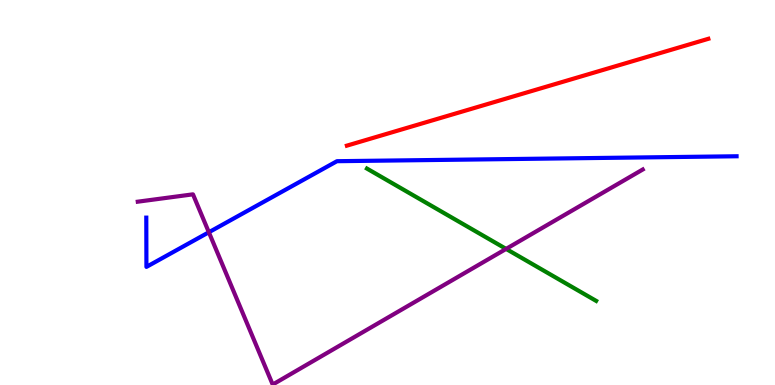[{'lines': ['blue', 'red'], 'intersections': []}, {'lines': ['green', 'red'], 'intersections': []}, {'lines': ['purple', 'red'], 'intersections': []}, {'lines': ['blue', 'green'], 'intersections': []}, {'lines': ['blue', 'purple'], 'intersections': [{'x': 2.69, 'y': 3.97}]}, {'lines': ['green', 'purple'], 'intersections': [{'x': 6.53, 'y': 3.53}]}]